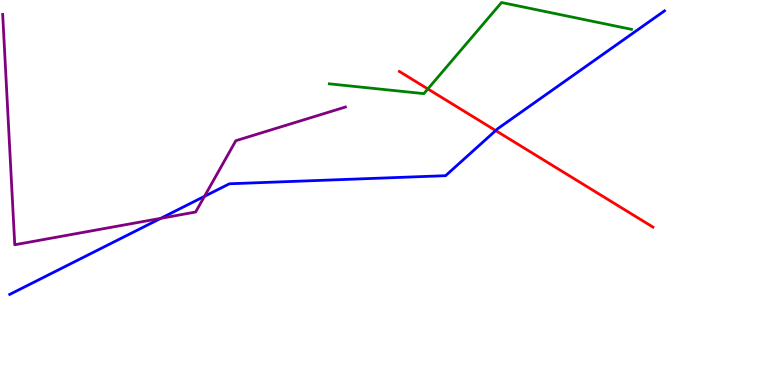[{'lines': ['blue', 'red'], 'intersections': [{'x': 6.4, 'y': 6.61}]}, {'lines': ['green', 'red'], 'intersections': [{'x': 5.52, 'y': 7.69}]}, {'lines': ['purple', 'red'], 'intersections': []}, {'lines': ['blue', 'green'], 'intersections': []}, {'lines': ['blue', 'purple'], 'intersections': [{'x': 2.08, 'y': 4.33}, {'x': 2.64, 'y': 4.9}]}, {'lines': ['green', 'purple'], 'intersections': []}]